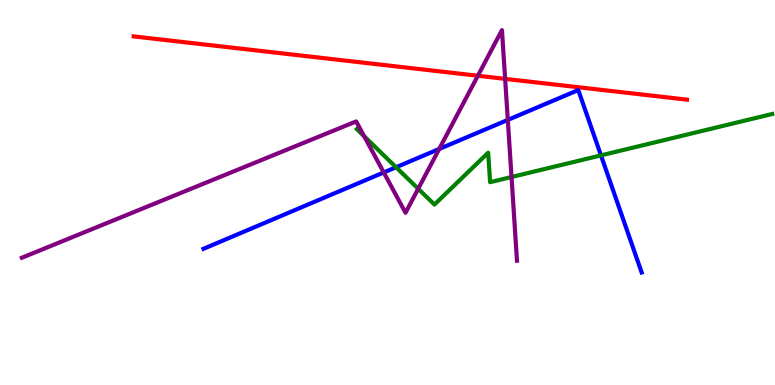[{'lines': ['blue', 'red'], 'intersections': []}, {'lines': ['green', 'red'], 'intersections': []}, {'lines': ['purple', 'red'], 'intersections': [{'x': 6.17, 'y': 8.03}, {'x': 6.52, 'y': 7.95}]}, {'lines': ['blue', 'green'], 'intersections': [{'x': 5.11, 'y': 5.66}, {'x': 7.75, 'y': 5.96}]}, {'lines': ['blue', 'purple'], 'intersections': [{'x': 4.95, 'y': 5.52}, {'x': 5.67, 'y': 6.13}, {'x': 6.55, 'y': 6.89}]}, {'lines': ['green', 'purple'], 'intersections': [{'x': 4.7, 'y': 6.46}, {'x': 5.4, 'y': 5.1}, {'x': 6.6, 'y': 5.4}]}]